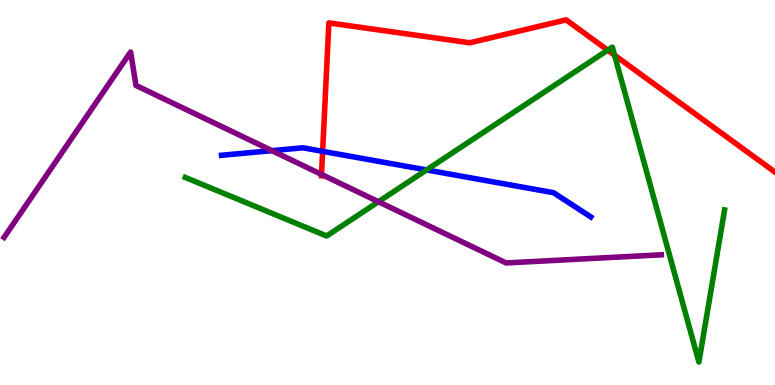[{'lines': ['blue', 'red'], 'intersections': [{'x': 4.16, 'y': 6.07}]}, {'lines': ['green', 'red'], 'intersections': [{'x': 7.84, 'y': 8.7}, {'x': 7.93, 'y': 8.57}]}, {'lines': ['purple', 'red'], 'intersections': [{'x': 4.15, 'y': 5.47}]}, {'lines': ['blue', 'green'], 'intersections': [{'x': 5.5, 'y': 5.59}]}, {'lines': ['blue', 'purple'], 'intersections': [{'x': 3.51, 'y': 6.09}]}, {'lines': ['green', 'purple'], 'intersections': [{'x': 4.88, 'y': 4.76}]}]